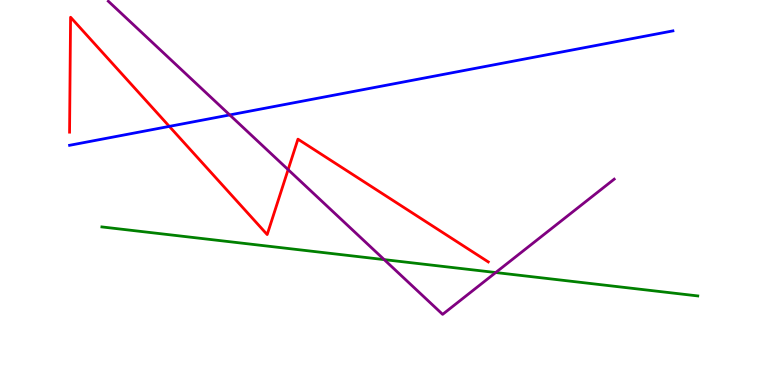[{'lines': ['blue', 'red'], 'intersections': [{'x': 2.18, 'y': 6.72}]}, {'lines': ['green', 'red'], 'intersections': []}, {'lines': ['purple', 'red'], 'intersections': [{'x': 3.72, 'y': 5.59}]}, {'lines': ['blue', 'green'], 'intersections': []}, {'lines': ['blue', 'purple'], 'intersections': [{'x': 2.96, 'y': 7.01}]}, {'lines': ['green', 'purple'], 'intersections': [{'x': 4.96, 'y': 3.26}, {'x': 6.4, 'y': 2.92}]}]